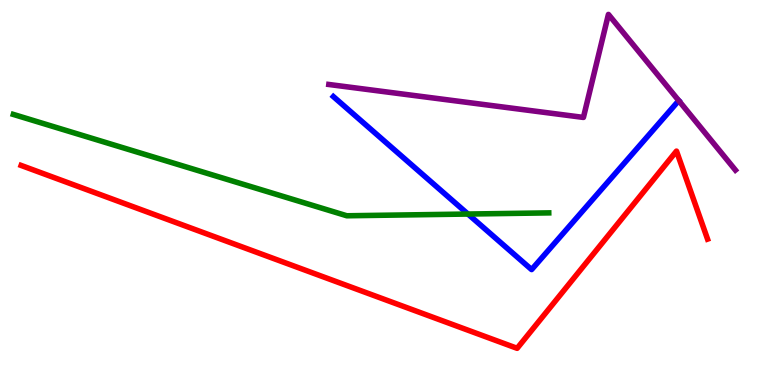[{'lines': ['blue', 'red'], 'intersections': []}, {'lines': ['green', 'red'], 'intersections': []}, {'lines': ['purple', 'red'], 'intersections': []}, {'lines': ['blue', 'green'], 'intersections': [{'x': 6.04, 'y': 4.44}]}, {'lines': ['blue', 'purple'], 'intersections': []}, {'lines': ['green', 'purple'], 'intersections': []}]